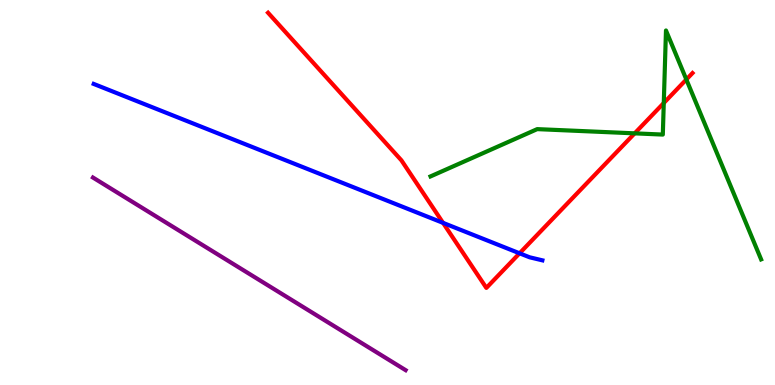[{'lines': ['blue', 'red'], 'intersections': [{'x': 5.72, 'y': 4.21}, {'x': 6.7, 'y': 3.42}]}, {'lines': ['green', 'red'], 'intersections': [{'x': 8.19, 'y': 6.54}, {'x': 8.56, 'y': 7.32}, {'x': 8.86, 'y': 7.94}]}, {'lines': ['purple', 'red'], 'intersections': []}, {'lines': ['blue', 'green'], 'intersections': []}, {'lines': ['blue', 'purple'], 'intersections': []}, {'lines': ['green', 'purple'], 'intersections': []}]